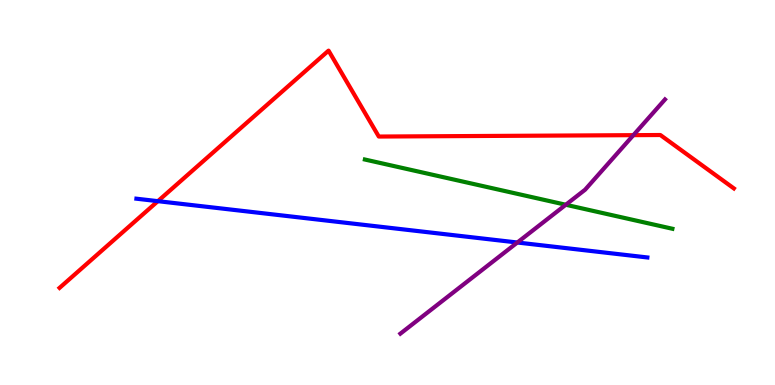[{'lines': ['blue', 'red'], 'intersections': [{'x': 2.04, 'y': 4.77}]}, {'lines': ['green', 'red'], 'intersections': []}, {'lines': ['purple', 'red'], 'intersections': [{'x': 8.17, 'y': 6.49}]}, {'lines': ['blue', 'green'], 'intersections': []}, {'lines': ['blue', 'purple'], 'intersections': [{'x': 6.68, 'y': 3.7}]}, {'lines': ['green', 'purple'], 'intersections': [{'x': 7.3, 'y': 4.68}]}]